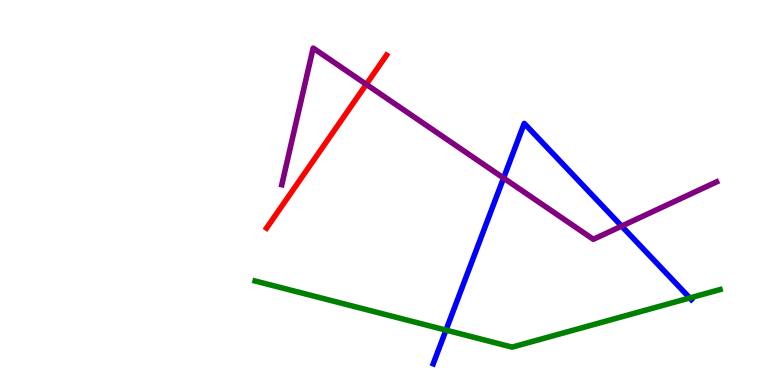[{'lines': ['blue', 'red'], 'intersections': []}, {'lines': ['green', 'red'], 'intersections': []}, {'lines': ['purple', 'red'], 'intersections': [{'x': 4.73, 'y': 7.81}]}, {'lines': ['blue', 'green'], 'intersections': [{'x': 5.75, 'y': 1.43}, {'x': 8.9, 'y': 2.26}]}, {'lines': ['blue', 'purple'], 'intersections': [{'x': 6.5, 'y': 5.38}, {'x': 8.02, 'y': 4.13}]}, {'lines': ['green', 'purple'], 'intersections': []}]